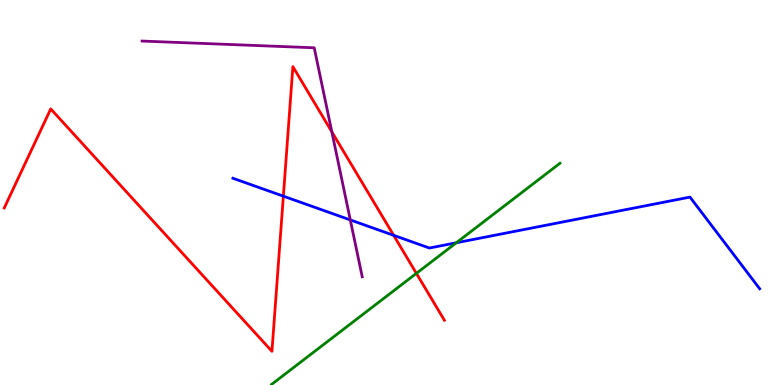[{'lines': ['blue', 'red'], 'intersections': [{'x': 3.66, 'y': 4.9}, {'x': 5.08, 'y': 3.89}]}, {'lines': ['green', 'red'], 'intersections': [{'x': 5.37, 'y': 2.9}]}, {'lines': ['purple', 'red'], 'intersections': [{'x': 4.28, 'y': 6.58}]}, {'lines': ['blue', 'green'], 'intersections': [{'x': 5.89, 'y': 3.69}]}, {'lines': ['blue', 'purple'], 'intersections': [{'x': 4.52, 'y': 4.29}]}, {'lines': ['green', 'purple'], 'intersections': []}]